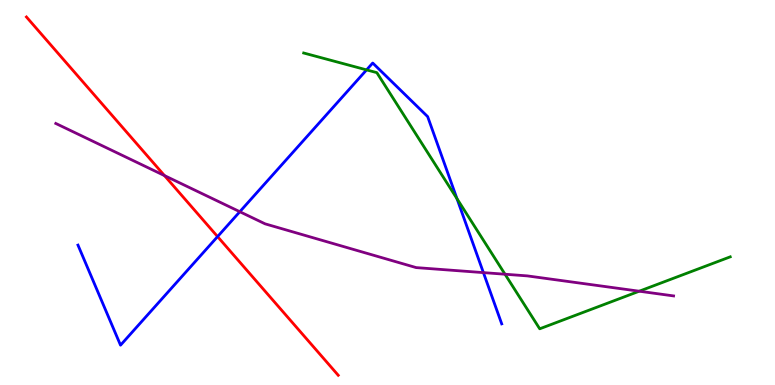[{'lines': ['blue', 'red'], 'intersections': [{'x': 2.81, 'y': 3.85}]}, {'lines': ['green', 'red'], 'intersections': []}, {'lines': ['purple', 'red'], 'intersections': [{'x': 2.12, 'y': 5.44}]}, {'lines': ['blue', 'green'], 'intersections': [{'x': 4.73, 'y': 8.18}, {'x': 5.9, 'y': 4.84}]}, {'lines': ['blue', 'purple'], 'intersections': [{'x': 3.09, 'y': 4.5}, {'x': 6.24, 'y': 2.92}]}, {'lines': ['green', 'purple'], 'intersections': [{'x': 6.52, 'y': 2.88}, {'x': 8.25, 'y': 2.44}]}]